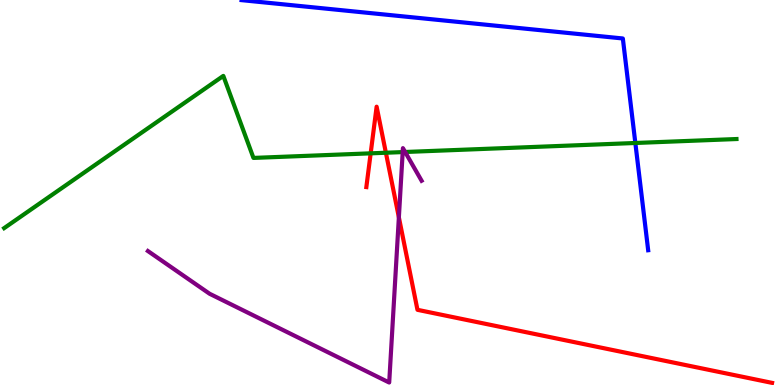[{'lines': ['blue', 'red'], 'intersections': []}, {'lines': ['green', 'red'], 'intersections': [{'x': 4.78, 'y': 6.02}, {'x': 4.98, 'y': 6.03}]}, {'lines': ['purple', 'red'], 'intersections': [{'x': 5.15, 'y': 4.36}]}, {'lines': ['blue', 'green'], 'intersections': [{'x': 8.2, 'y': 6.29}]}, {'lines': ['blue', 'purple'], 'intersections': []}, {'lines': ['green', 'purple'], 'intersections': [{'x': 5.2, 'y': 6.05}, {'x': 5.23, 'y': 6.05}]}]